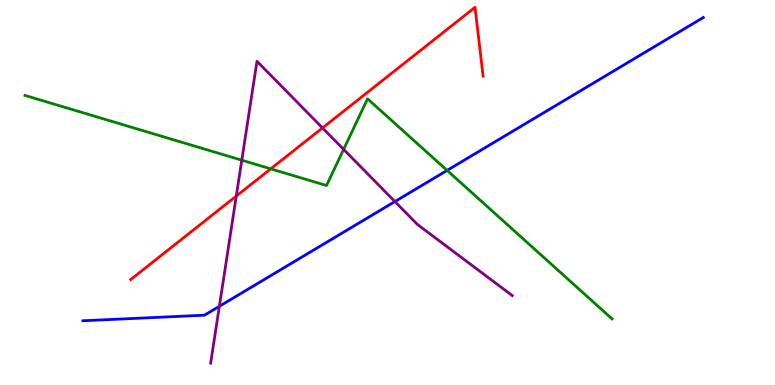[{'lines': ['blue', 'red'], 'intersections': []}, {'lines': ['green', 'red'], 'intersections': [{'x': 3.49, 'y': 5.61}]}, {'lines': ['purple', 'red'], 'intersections': [{'x': 3.05, 'y': 4.91}, {'x': 4.16, 'y': 6.68}]}, {'lines': ['blue', 'green'], 'intersections': [{'x': 5.77, 'y': 5.57}]}, {'lines': ['blue', 'purple'], 'intersections': [{'x': 2.83, 'y': 2.04}, {'x': 5.1, 'y': 4.76}]}, {'lines': ['green', 'purple'], 'intersections': [{'x': 3.12, 'y': 5.84}, {'x': 4.43, 'y': 6.12}]}]